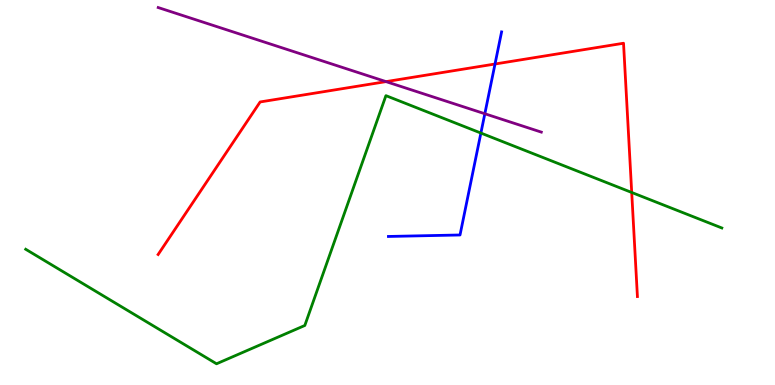[{'lines': ['blue', 'red'], 'intersections': [{'x': 6.39, 'y': 8.34}]}, {'lines': ['green', 'red'], 'intersections': [{'x': 8.15, 'y': 5.0}]}, {'lines': ['purple', 'red'], 'intersections': [{'x': 4.98, 'y': 7.88}]}, {'lines': ['blue', 'green'], 'intersections': [{'x': 6.2, 'y': 6.54}]}, {'lines': ['blue', 'purple'], 'intersections': [{'x': 6.26, 'y': 7.05}]}, {'lines': ['green', 'purple'], 'intersections': []}]